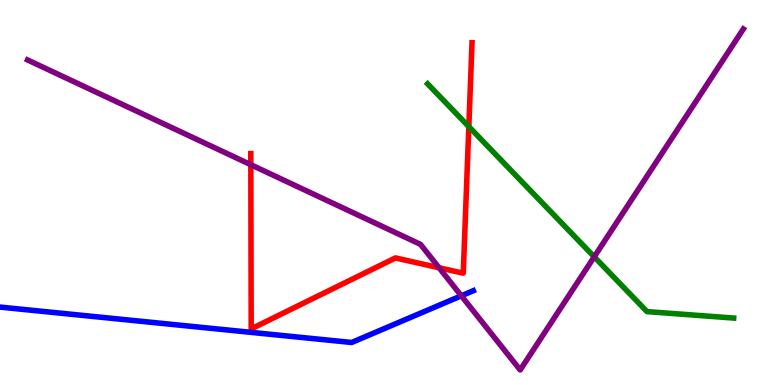[{'lines': ['blue', 'red'], 'intersections': []}, {'lines': ['green', 'red'], 'intersections': [{'x': 6.05, 'y': 6.71}]}, {'lines': ['purple', 'red'], 'intersections': [{'x': 3.24, 'y': 5.72}, {'x': 5.67, 'y': 3.05}]}, {'lines': ['blue', 'green'], 'intersections': []}, {'lines': ['blue', 'purple'], 'intersections': [{'x': 5.95, 'y': 2.32}]}, {'lines': ['green', 'purple'], 'intersections': [{'x': 7.67, 'y': 3.33}]}]